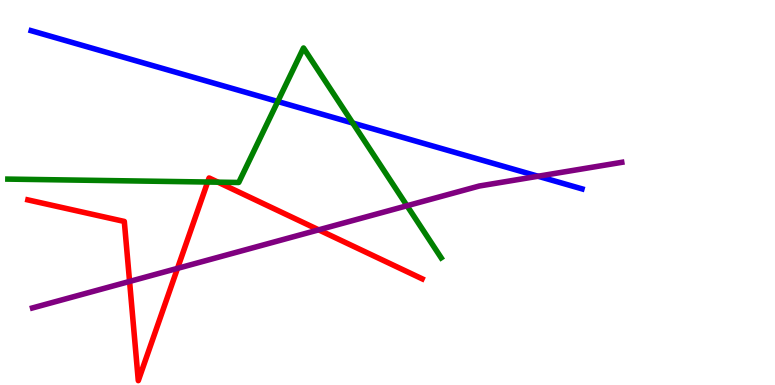[{'lines': ['blue', 'red'], 'intersections': []}, {'lines': ['green', 'red'], 'intersections': [{'x': 2.68, 'y': 5.27}, {'x': 2.81, 'y': 5.27}]}, {'lines': ['purple', 'red'], 'intersections': [{'x': 1.67, 'y': 2.69}, {'x': 2.29, 'y': 3.03}, {'x': 4.11, 'y': 4.03}]}, {'lines': ['blue', 'green'], 'intersections': [{'x': 3.58, 'y': 7.36}, {'x': 4.55, 'y': 6.8}]}, {'lines': ['blue', 'purple'], 'intersections': [{'x': 6.94, 'y': 5.42}]}, {'lines': ['green', 'purple'], 'intersections': [{'x': 5.25, 'y': 4.66}]}]